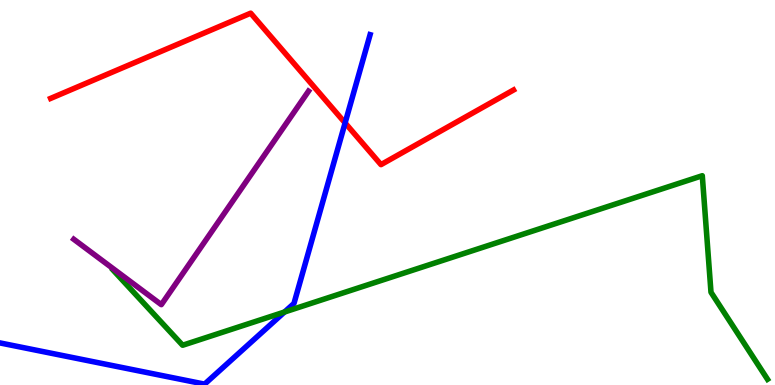[{'lines': ['blue', 'red'], 'intersections': [{'x': 4.45, 'y': 6.81}]}, {'lines': ['green', 'red'], 'intersections': []}, {'lines': ['purple', 'red'], 'intersections': []}, {'lines': ['blue', 'green'], 'intersections': [{'x': 3.67, 'y': 1.9}]}, {'lines': ['blue', 'purple'], 'intersections': []}, {'lines': ['green', 'purple'], 'intersections': []}]